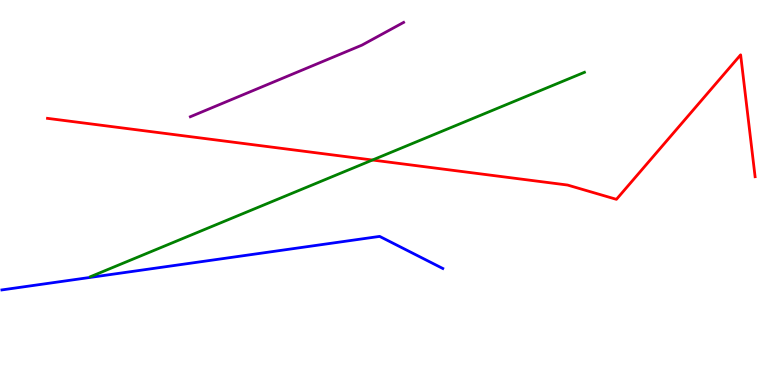[{'lines': ['blue', 'red'], 'intersections': []}, {'lines': ['green', 'red'], 'intersections': [{'x': 4.81, 'y': 5.84}]}, {'lines': ['purple', 'red'], 'intersections': []}, {'lines': ['blue', 'green'], 'intersections': []}, {'lines': ['blue', 'purple'], 'intersections': []}, {'lines': ['green', 'purple'], 'intersections': []}]